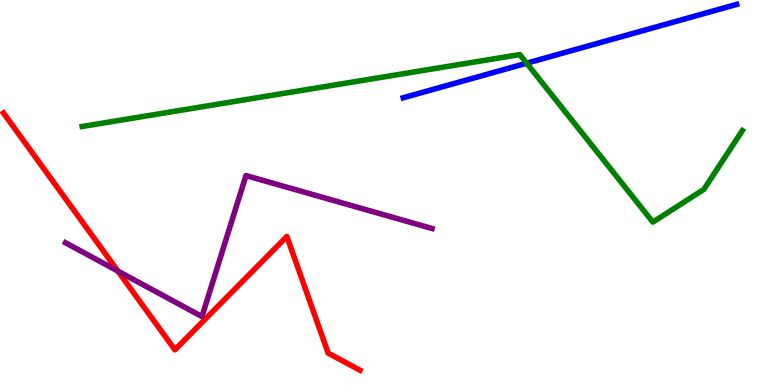[{'lines': ['blue', 'red'], 'intersections': []}, {'lines': ['green', 'red'], 'intersections': []}, {'lines': ['purple', 'red'], 'intersections': [{'x': 1.52, 'y': 2.96}]}, {'lines': ['blue', 'green'], 'intersections': [{'x': 6.8, 'y': 8.36}]}, {'lines': ['blue', 'purple'], 'intersections': []}, {'lines': ['green', 'purple'], 'intersections': []}]